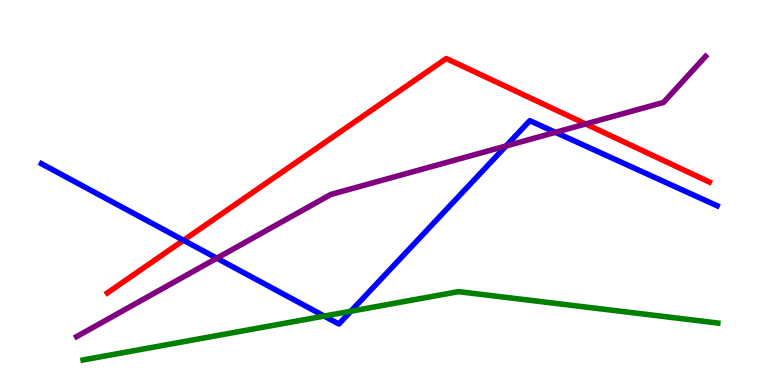[{'lines': ['blue', 'red'], 'intersections': [{'x': 2.37, 'y': 3.76}]}, {'lines': ['green', 'red'], 'intersections': []}, {'lines': ['purple', 'red'], 'intersections': [{'x': 7.56, 'y': 6.78}]}, {'lines': ['blue', 'green'], 'intersections': [{'x': 4.18, 'y': 1.79}, {'x': 4.53, 'y': 1.92}]}, {'lines': ['blue', 'purple'], 'intersections': [{'x': 2.8, 'y': 3.29}, {'x': 6.53, 'y': 6.21}, {'x': 7.17, 'y': 6.56}]}, {'lines': ['green', 'purple'], 'intersections': []}]